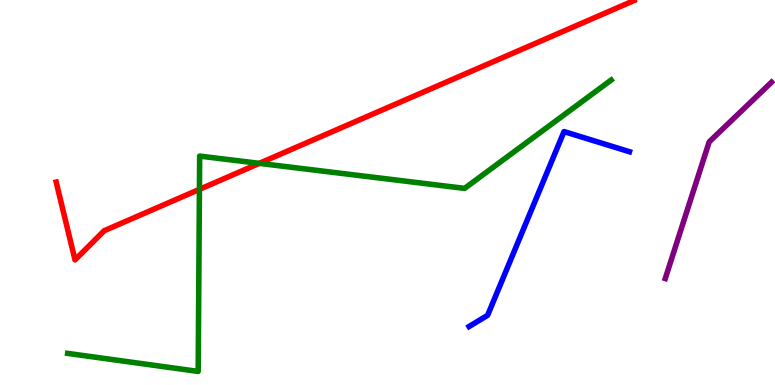[{'lines': ['blue', 'red'], 'intersections': []}, {'lines': ['green', 'red'], 'intersections': [{'x': 2.57, 'y': 5.08}, {'x': 3.35, 'y': 5.76}]}, {'lines': ['purple', 'red'], 'intersections': []}, {'lines': ['blue', 'green'], 'intersections': []}, {'lines': ['blue', 'purple'], 'intersections': []}, {'lines': ['green', 'purple'], 'intersections': []}]